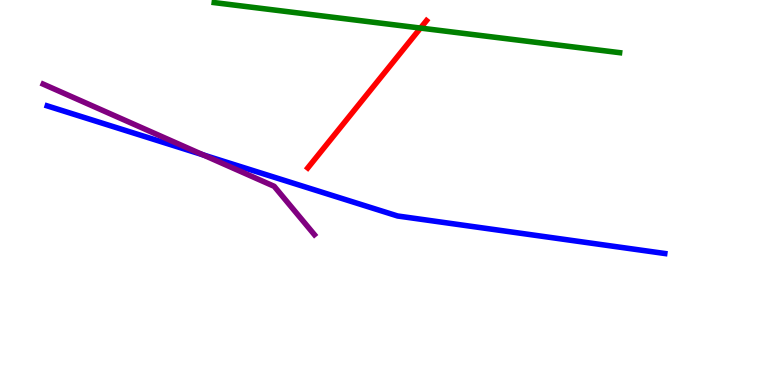[{'lines': ['blue', 'red'], 'intersections': []}, {'lines': ['green', 'red'], 'intersections': [{'x': 5.43, 'y': 9.27}]}, {'lines': ['purple', 'red'], 'intersections': []}, {'lines': ['blue', 'green'], 'intersections': []}, {'lines': ['blue', 'purple'], 'intersections': [{'x': 2.62, 'y': 5.98}]}, {'lines': ['green', 'purple'], 'intersections': []}]